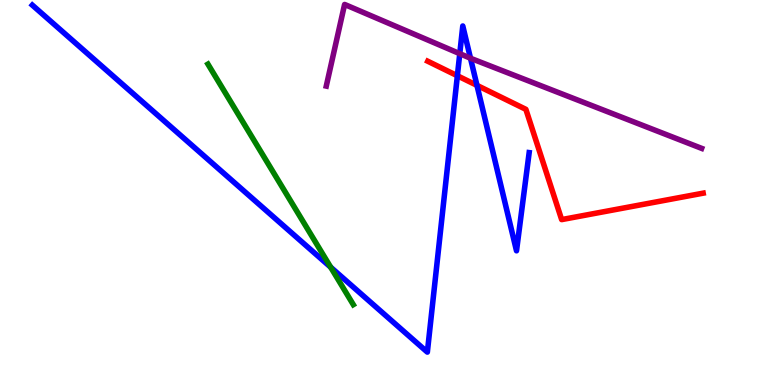[{'lines': ['blue', 'red'], 'intersections': [{'x': 5.9, 'y': 8.03}, {'x': 6.15, 'y': 7.78}]}, {'lines': ['green', 'red'], 'intersections': []}, {'lines': ['purple', 'red'], 'intersections': []}, {'lines': ['blue', 'green'], 'intersections': [{'x': 4.27, 'y': 3.06}]}, {'lines': ['blue', 'purple'], 'intersections': [{'x': 5.93, 'y': 8.61}, {'x': 6.07, 'y': 8.49}]}, {'lines': ['green', 'purple'], 'intersections': []}]